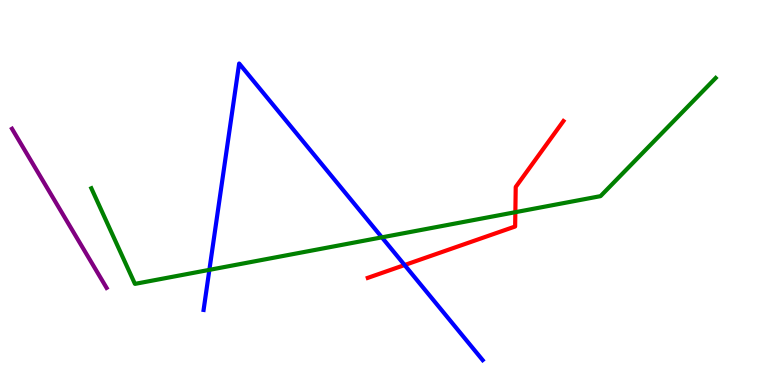[{'lines': ['blue', 'red'], 'intersections': [{'x': 5.22, 'y': 3.12}]}, {'lines': ['green', 'red'], 'intersections': [{'x': 6.65, 'y': 4.49}]}, {'lines': ['purple', 'red'], 'intersections': []}, {'lines': ['blue', 'green'], 'intersections': [{'x': 2.7, 'y': 2.99}, {'x': 4.93, 'y': 3.84}]}, {'lines': ['blue', 'purple'], 'intersections': []}, {'lines': ['green', 'purple'], 'intersections': []}]